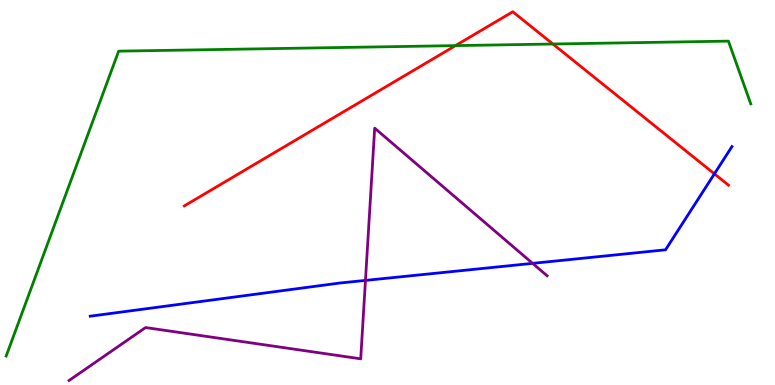[{'lines': ['blue', 'red'], 'intersections': [{'x': 9.22, 'y': 5.48}]}, {'lines': ['green', 'red'], 'intersections': [{'x': 5.88, 'y': 8.82}, {'x': 7.13, 'y': 8.86}]}, {'lines': ['purple', 'red'], 'intersections': []}, {'lines': ['blue', 'green'], 'intersections': []}, {'lines': ['blue', 'purple'], 'intersections': [{'x': 4.72, 'y': 2.72}, {'x': 6.87, 'y': 3.16}]}, {'lines': ['green', 'purple'], 'intersections': []}]